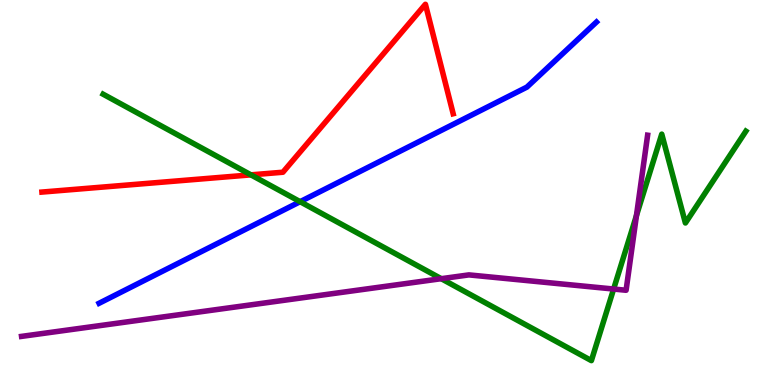[{'lines': ['blue', 'red'], 'intersections': []}, {'lines': ['green', 'red'], 'intersections': [{'x': 3.24, 'y': 5.46}]}, {'lines': ['purple', 'red'], 'intersections': []}, {'lines': ['blue', 'green'], 'intersections': [{'x': 3.87, 'y': 4.76}]}, {'lines': ['blue', 'purple'], 'intersections': []}, {'lines': ['green', 'purple'], 'intersections': [{'x': 5.69, 'y': 2.76}, {'x': 7.92, 'y': 2.49}, {'x': 8.21, 'y': 4.4}]}]